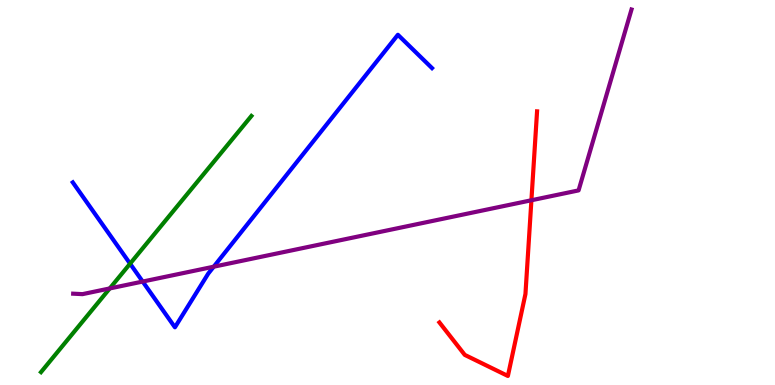[{'lines': ['blue', 'red'], 'intersections': []}, {'lines': ['green', 'red'], 'intersections': []}, {'lines': ['purple', 'red'], 'intersections': [{'x': 6.86, 'y': 4.8}]}, {'lines': ['blue', 'green'], 'intersections': [{'x': 1.68, 'y': 3.15}]}, {'lines': ['blue', 'purple'], 'intersections': [{'x': 1.84, 'y': 2.69}, {'x': 2.76, 'y': 3.07}]}, {'lines': ['green', 'purple'], 'intersections': [{'x': 1.42, 'y': 2.51}]}]